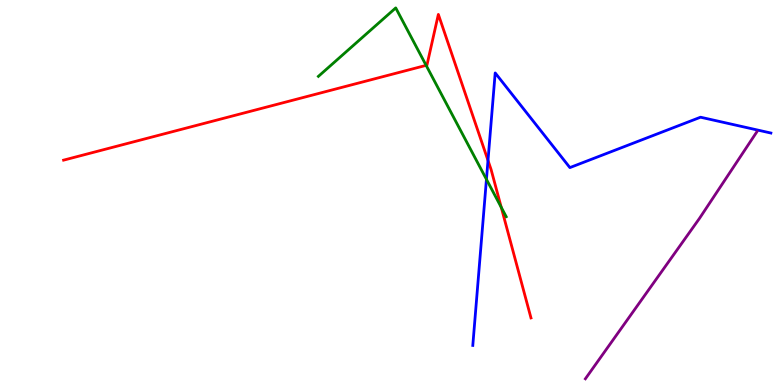[{'lines': ['blue', 'red'], 'intersections': [{'x': 6.3, 'y': 5.83}]}, {'lines': ['green', 'red'], 'intersections': [{'x': 5.5, 'y': 8.3}, {'x': 6.47, 'y': 4.62}]}, {'lines': ['purple', 'red'], 'intersections': []}, {'lines': ['blue', 'green'], 'intersections': [{'x': 6.28, 'y': 5.34}]}, {'lines': ['blue', 'purple'], 'intersections': []}, {'lines': ['green', 'purple'], 'intersections': []}]